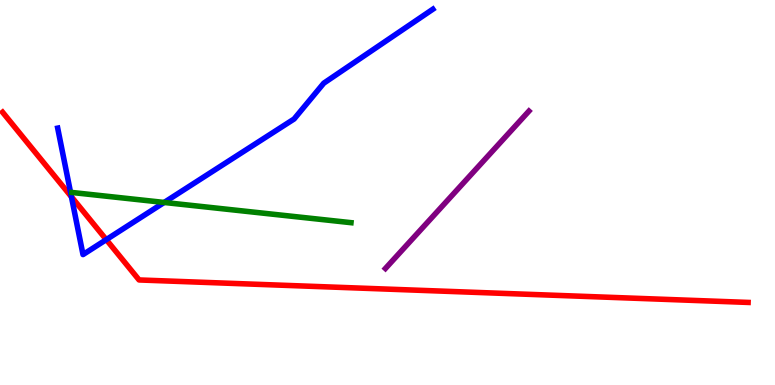[{'lines': ['blue', 'red'], 'intersections': [{'x': 0.922, 'y': 4.89}, {'x': 1.37, 'y': 3.78}]}, {'lines': ['green', 'red'], 'intersections': []}, {'lines': ['purple', 'red'], 'intersections': []}, {'lines': ['blue', 'green'], 'intersections': [{'x': 2.12, 'y': 4.74}]}, {'lines': ['blue', 'purple'], 'intersections': []}, {'lines': ['green', 'purple'], 'intersections': []}]